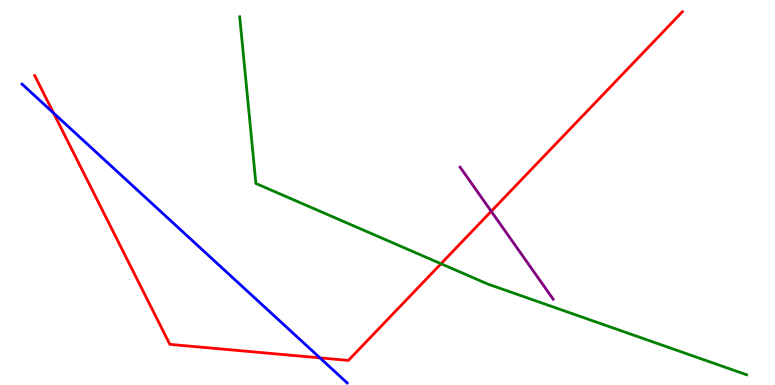[{'lines': ['blue', 'red'], 'intersections': [{'x': 0.691, 'y': 7.06}, {'x': 4.13, 'y': 0.705}]}, {'lines': ['green', 'red'], 'intersections': [{'x': 5.69, 'y': 3.15}]}, {'lines': ['purple', 'red'], 'intersections': [{'x': 6.34, 'y': 4.51}]}, {'lines': ['blue', 'green'], 'intersections': []}, {'lines': ['blue', 'purple'], 'intersections': []}, {'lines': ['green', 'purple'], 'intersections': []}]